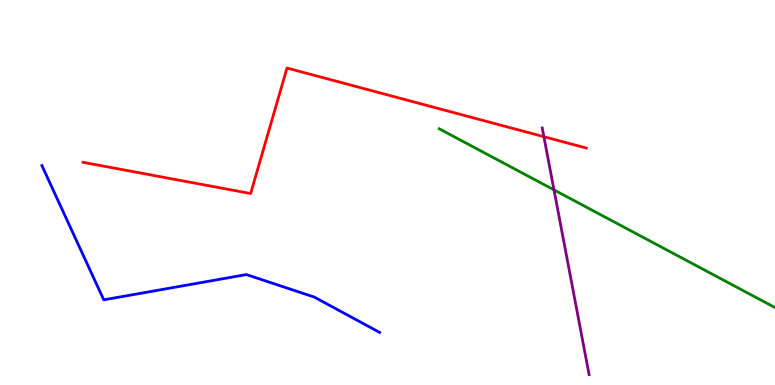[{'lines': ['blue', 'red'], 'intersections': []}, {'lines': ['green', 'red'], 'intersections': []}, {'lines': ['purple', 'red'], 'intersections': [{'x': 7.02, 'y': 6.45}]}, {'lines': ['blue', 'green'], 'intersections': []}, {'lines': ['blue', 'purple'], 'intersections': []}, {'lines': ['green', 'purple'], 'intersections': [{'x': 7.15, 'y': 5.07}]}]